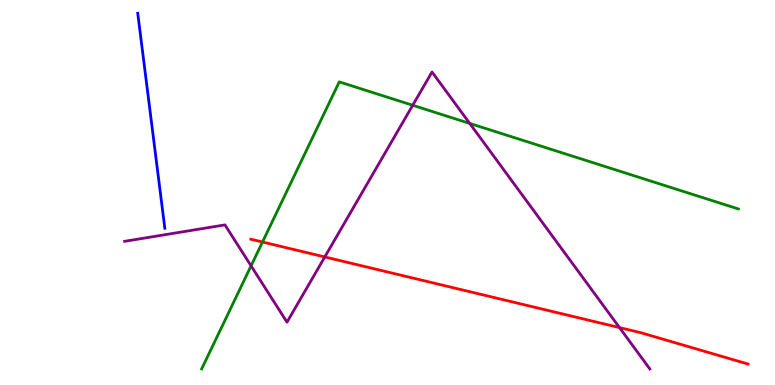[{'lines': ['blue', 'red'], 'intersections': []}, {'lines': ['green', 'red'], 'intersections': [{'x': 3.39, 'y': 3.71}]}, {'lines': ['purple', 'red'], 'intersections': [{'x': 4.19, 'y': 3.33}, {'x': 7.99, 'y': 1.49}]}, {'lines': ['blue', 'green'], 'intersections': []}, {'lines': ['blue', 'purple'], 'intersections': []}, {'lines': ['green', 'purple'], 'intersections': [{'x': 3.24, 'y': 3.09}, {'x': 5.33, 'y': 7.27}, {'x': 6.06, 'y': 6.79}]}]